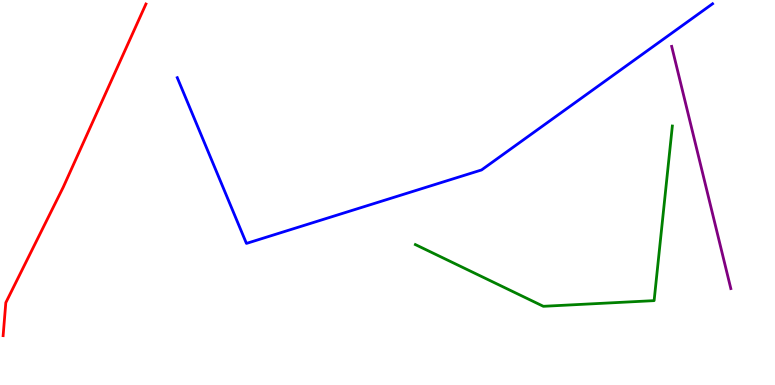[{'lines': ['blue', 'red'], 'intersections': []}, {'lines': ['green', 'red'], 'intersections': []}, {'lines': ['purple', 'red'], 'intersections': []}, {'lines': ['blue', 'green'], 'intersections': []}, {'lines': ['blue', 'purple'], 'intersections': []}, {'lines': ['green', 'purple'], 'intersections': []}]